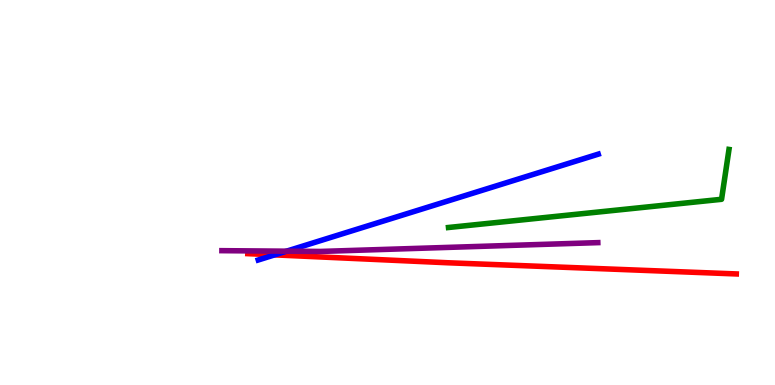[{'lines': ['blue', 'red'], 'intersections': [{'x': 3.54, 'y': 3.38}]}, {'lines': ['green', 'red'], 'intersections': []}, {'lines': ['purple', 'red'], 'intersections': []}, {'lines': ['blue', 'green'], 'intersections': []}, {'lines': ['blue', 'purple'], 'intersections': [{'x': 3.7, 'y': 3.48}]}, {'lines': ['green', 'purple'], 'intersections': []}]